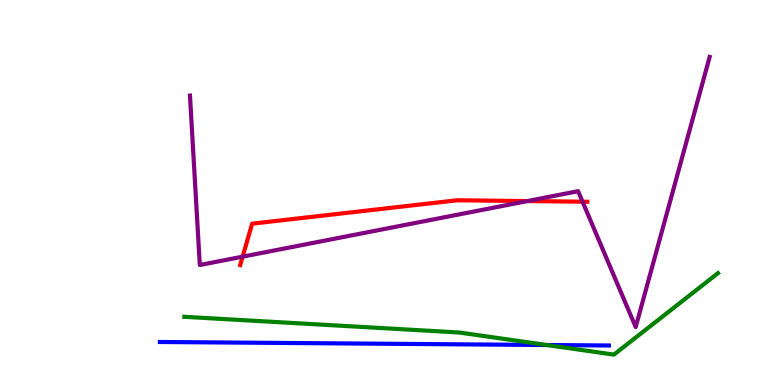[{'lines': ['blue', 'red'], 'intersections': []}, {'lines': ['green', 'red'], 'intersections': []}, {'lines': ['purple', 'red'], 'intersections': [{'x': 3.13, 'y': 3.33}, {'x': 6.81, 'y': 4.78}, {'x': 7.52, 'y': 4.76}]}, {'lines': ['blue', 'green'], 'intersections': [{'x': 7.06, 'y': 1.04}]}, {'lines': ['blue', 'purple'], 'intersections': []}, {'lines': ['green', 'purple'], 'intersections': []}]